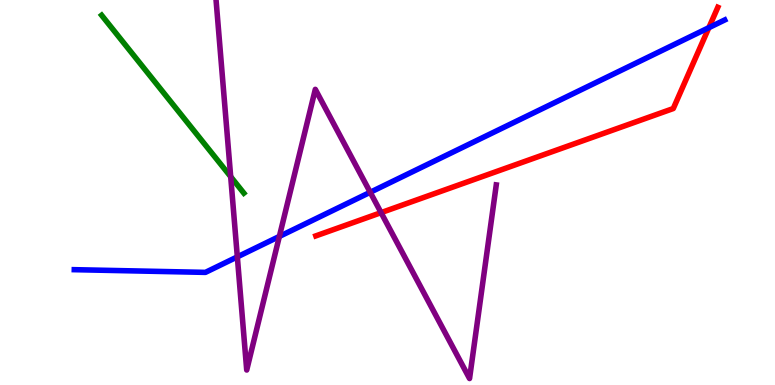[{'lines': ['blue', 'red'], 'intersections': [{'x': 9.15, 'y': 9.28}]}, {'lines': ['green', 'red'], 'intersections': []}, {'lines': ['purple', 'red'], 'intersections': [{'x': 4.92, 'y': 4.48}]}, {'lines': ['blue', 'green'], 'intersections': []}, {'lines': ['blue', 'purple'], 'intersections': [{'x': 3.06, 'y': 3.33}, {'x': 3.6, 'y': 3.86}, {'x': 4.78, 'y': 5.01}]}, {'lines': ['green', 'purple'], 'intersections': [{'x': 2.98, 'y': 5.41}]}]